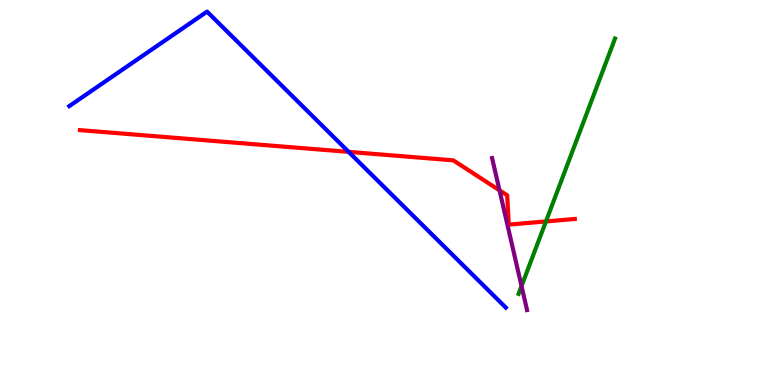[{'lines': ['blue', 'red'], 'intersections': [{'x': 4.5, 'y': 6.06}]}, {'lines': ['green', 'red'], 'intersections': [{'x': 7.04, 'y': 4.25}]}, {'lines': ['purple', 'red'], 'intersections': [{'x': 6.45, 'y': 5.06}]}, {'lines': ['blue', 'green'], 'intersections': []}, {'lines': ['blue', 'purple'], 'intersections': []}, {'lines': ['green', 'purple'], 'intersections': [{'x': 6.73, 'y': 2.57}]}]